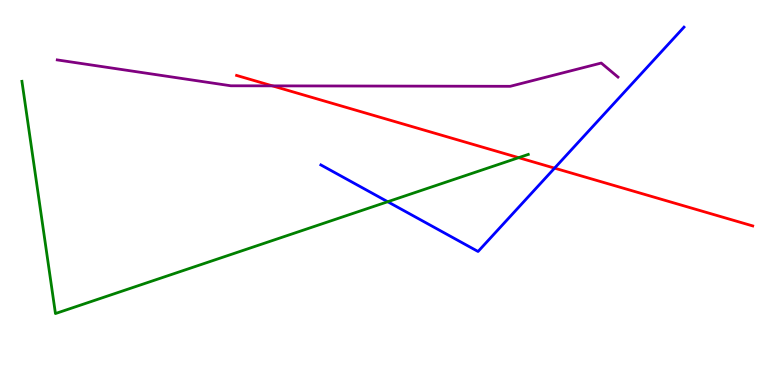[{'lines': ['blue', 'red'], 'intersections': [{'x': 7.16, 'y': 5.63}]}, {'lines': ['green', 'red'], 'intersections': [{'x': 6.69, 'y': 5.9}]}, {'lines': ['purple', 'red'], 'intersections': [{'x': 3.51, 'y': 7.77}]}, {'lines': ['blue', 'green'], 'intersections': [{'x': 5.0, 'y': 4.76}]}, {'lines': ['blue', 'purple'], 'intersections': []}, {'lines': ['green', 'purple'], 'intersections': []}]